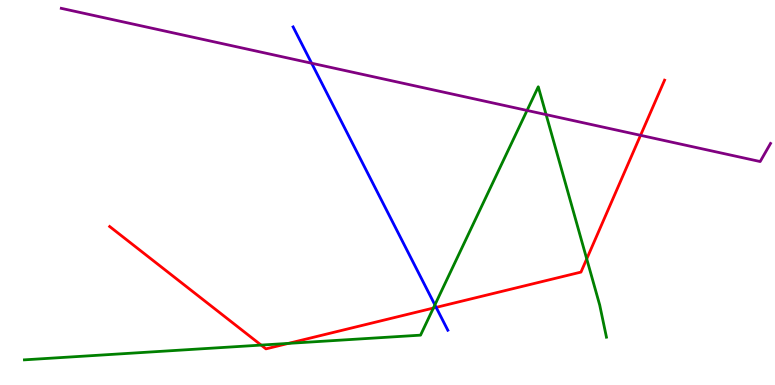[{'lines': ['blue', 'red'], 'intersections': [{'x': 5.63, 'y': 2.02}]}, {'lines': ['green', 'red'], 'intersections': [{'x': 3.37, 'y': 1.04}, {'x': 3.72, 'y': 1.08}, {'x': 5.59, 'y': 2.0}, {'x': 7.57, 'y': 3.28}]}, {'lines': ['purple', 'red'], 'intersections': [{'x': 8.27, 'y': 6.49}]}, {'lines': ['blue', 'green'], 'intersections': [{'x': 5.61, 'y': 2.08}]}, {'lines': ['blue', 'purple'], 'intersections': [{'x': 4.02, 'y': 8.36}]}, {'lines': ['green', 'purple'], 'intersections': [{'x': 6.8, 'y': 7.13}, {'x': 7.05, 'y': 7.02}]}]